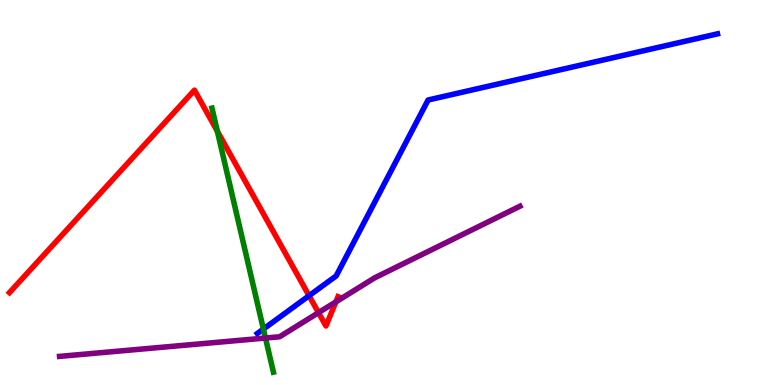[{'lines': ['blue', 'red'], 'intersections': [{'x': 3.99, 'y': 2.32}]}, {'lines': ['green', 'red'], 'intersections': [{'x': 2.8, 'y': 6.59}]}, {'lines': ['purple', 'red'], 'intersections': [{'x': 4.11, 'y': 1.88}, {'x': 4.33, 'y': 2.16}]}, {'lines': ['blue', 'green'], 'intersections': [{'x': 3.4, 'y': 1.45}]}, {'lines': ['blue', 'purple'], 'intersections': []}, {'lines': ['green', 'purple'], 'intersections': [{'x': 3.43, 'y': 1.22}]}]